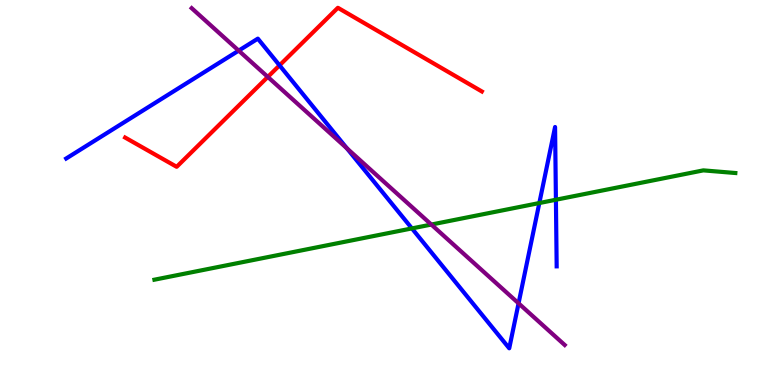[{'lines': ['blue', 'red'], 'intersections': [{'x': 3.61, 'y': 8.3}]}, {'lines': ['green', 'red'], 'intersections': []}, {'lines': ['purple', 'red'], 'intersections': [{'x': 3.46, 'y': 8.0}]}, {'lines': ['blue', 'green'], 'intersections': [{'x': 5.32, 'y': 4.07}, {'x': 6.96, 'y': 4.73}, {'x': 7.17, 'y': 4.81}]}, {'lines': ['blue', 'purple'], 'intersections': [{'x': 3.08, 'y': 8.69}, {'x': 4.48, 'y': 6.15}, {'x': 6.69, 'y': 2.12}]}, {'lines': ['green', 'purple'], 'intersections': [{'x': 5.57, 'y': 4.17}]}]